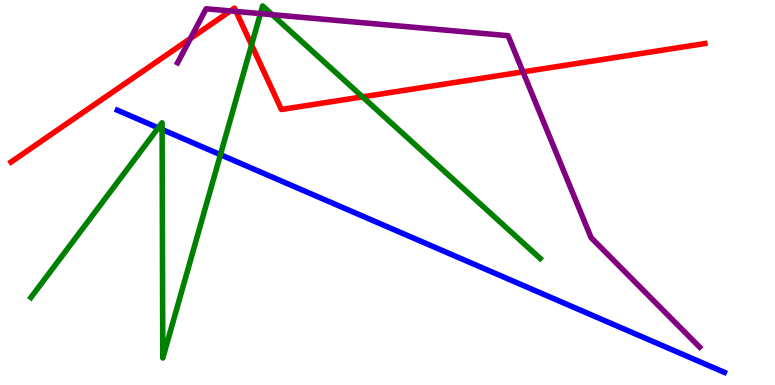[{'lines': ['blue', 'red'], 'intersections': []}, {'lines': ['green', 'red'], 'intersections': [{'x': 3.25, 'y': 8.83}, {'x': 4.68, 'y': 7.48}]}, {'lines': ['purple', 'red'], 'intersections': [{'x': 2.46, 'y': 9.0}, {'x': 2.97, 'y': 9.72}, {'x': 3.05, 'y': 9.7}, {'x': 6.75, 'y': 8.13}]}, {'lines': ['blue', 'green'], 'intersections': [{'x': 2.04, 'y': 6.68}, {'x': 2.09, 'y': 6.64}, {'x': 2.84, 'y': 5.98}]}, {'lines': ['blue', 'purple'], 'intersections': []}, {'lines': ['green', 'purple'], 'intersections': [{'x': 3.36, 'y': 9.65}, {'x': 3.51, 'y': 9.62}]}]